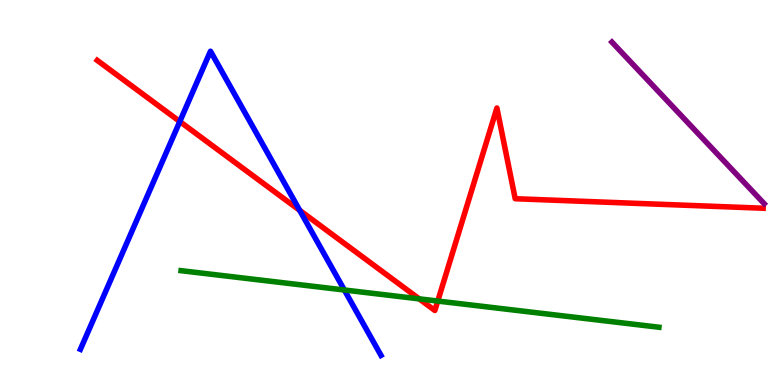[{'lines': ['blue', 'red'], 'intersections': [{'x': 2.32, 'y': 6.84}, {'x': 3.87, 'y': 4.54}]}, {'lines': ['green', 'red'], 'intersections': [{'x': 5.41, 'y': 2.24}, {'x': 5.65, 'y': 2.18}]}, {'lines': ['purple', 'red'], 'intersections': []}, {'lines': ['blue', 'green'], 'intersections': [{'x': 4.44, 'y': 2.47}]}, {'lines': ['blue', 'purple'], 'intersections': []}, {'lines': ['green', 'purple'], 'intersections': []}]